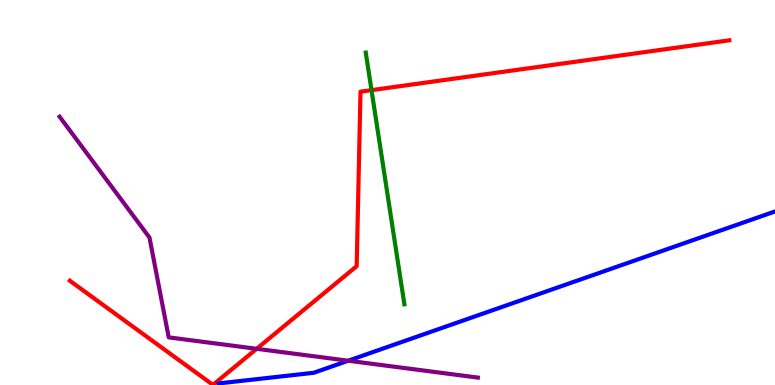[{'lines': ['blue', 'red'], 'intersections': []}, {'lines': ['green', 'red'], 'intersections': [{'x': 4.79, 'y': 7.66}]}, {'lines': ['purple', 'red'], 'intersections': [{'x': 3.31, 'y': 0.94}]}, {'lines': ['blue', 'green'], 'intersections': []}, {'lines': ['blue', 'purple'], 'intersections': [{'x': 4.49, 'y': 0.631}]}, {'lines': ['green', 'purple'], 'intersections': []}]